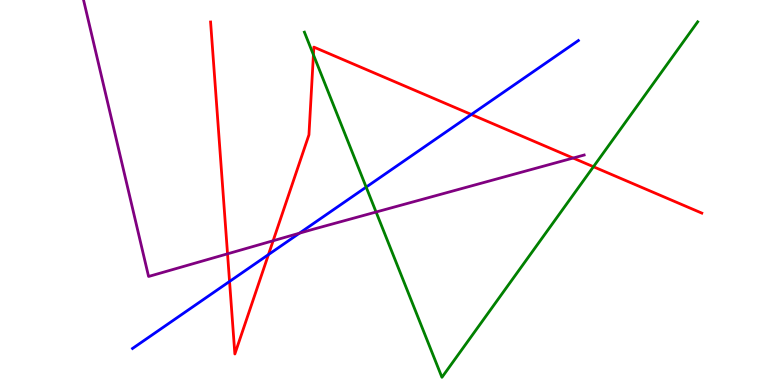[{'lines': ['blue', 'red'], 'intersections': [{'x': 2.96, 'y': 2.69}, {'x': 3.46, 'y': 3.39}, {'x': 6.08, 'y': 7.03}]}, {'lines': ['green', 'red'], 'intersections': [{'x': 4.04, 'y': 8.58}, {'x': 7.66, 'y': 5.67}]}, {'lines': ['purple', 'red'], 'intersections': [{'x': 2.94, 'y': 3.41}, {'x': 3.52, 'y': 3.75}, {'x': 7.4, 'y': 5.89}]}, {'lines': ['blue', 'green'], 'intersections': [{'x': 4.72, 'y': 5.14}]}, {'lines': ['blue', 'purple'], 'intersections': [{'x': 3.86, 'y': 3.94}]}, {'lines': ['green', 'purple'], 'intersections': [{'x': 4.85, 'y': 4.49}]}]